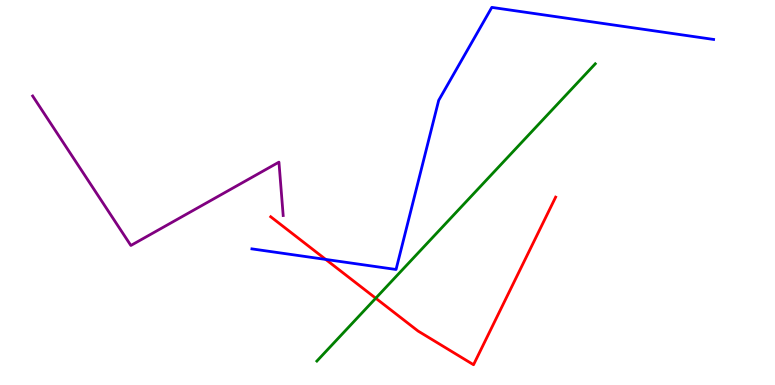[{'lines': ['blue', 'red'], 'intersections': [{'x': 4.2, 'y': 3.26}]}, {'lines': ['green', 'red'], 'intersections': [{'x': 4.85, 'y': 2.25}]}, {'lines': ['purple', 'red'], 'intersections': []}, {'lines': ['blue', 'green'], 'intersections': []}, {'lines': ['blue', 'purple'], 'intersections': []}, {'lines': ['green', 'purple'], 'intersections': []}]